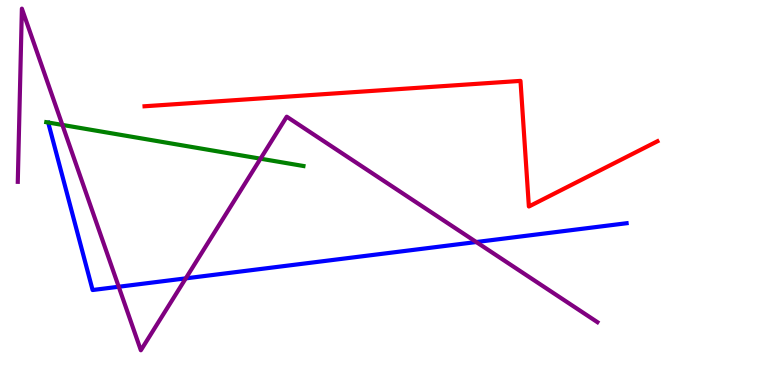[{'lines': ['blue', 'red'], 'intersections': []}, {'lines': ['green', 'red'], 'intersections': []}, {'lines': ['purple', 'red'], 'intersections': []}, {'lines': ['blue', 'green'], 'intersections': []}, {'lines': ['blue', 'purple'], 'intersections': [{'x': 1.53, 'y': 2.55}, {'x': 2.4, 'y': 2.77}, {'x': 6.15, 'y': 3.71}]}, {'lines': ['green', 'purple'], 'intersections': [{'x': 0.805, 'y': 6.76}, {'x': 3.36, 'y': 5.88}]}]